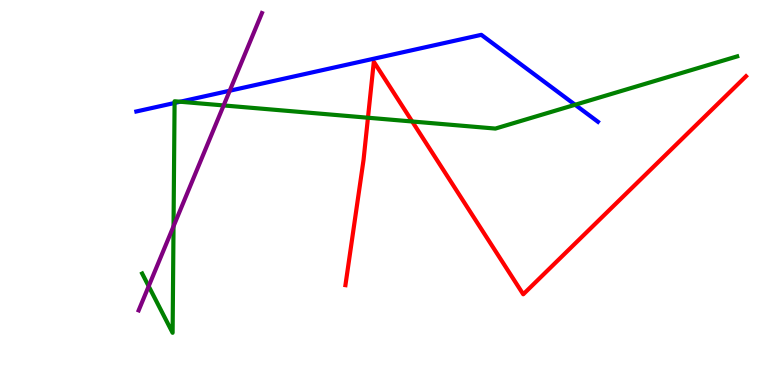[{'lines': ['blue', 'red'], 'intersections': []}, {'lines': ['green', 'red'], 'intersections': [{'x': 4.75, 'y': 6.94}, {'x': 5.32, 'y': 6.84}]}, {'lines': ['purple', 'red'], 'intersections': []}, {'lines': ['blue', 'green'], 'intersections': [{'x': 2.25, 'y': 7.33}, {'x': 2.32, 'y': 7.36}, {'x': 7.42, 'y': 7.28}]}, {'lines': ['blue', 'purple'], 'intersections': [{'x': 2.96, 'y': 7.64}]}, {'lines': ['green', 'purple'], 'intersections': [{'x': 1.92, 'y': 2.57}, {'x': 2.24, 'y': 4.12}, {'x': 2.89, 'y': 7.26}]}]